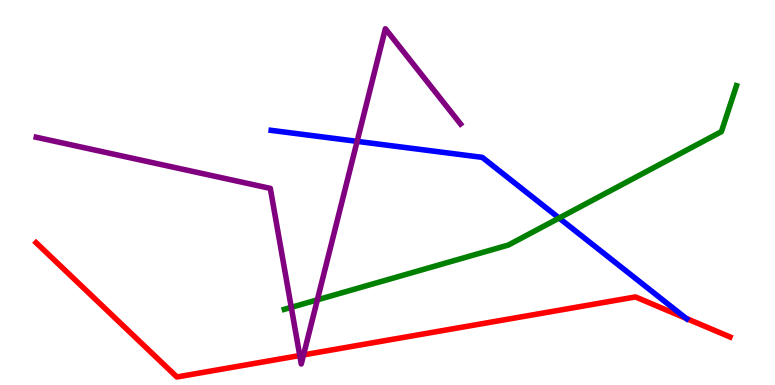[{'lines': ['blue', 'red'], 'intersections': [{'x': 8.85, 'y': 1.73}]}, {'lines': ['green', 'red'], 'intersections': []}, {'lines': ['purple', 'red'], 'intersections': [{'x': 3.87, 'y': 0.765}, {'x': 3.92, 'y': 0.783}]}, {'lines': ['blue', 'green'], 'intersections': [{'x': 7.21, 'y': 4.34}]}, {'lines': ['blue', 'purple'], 'intersections': [{'x': 4.61, 'y': 6.33}]}, {'lines': ['green', 'purple'], 'intersections': [{'x': 3.76, 'y': 2.02}, {'x': 4.09, 'y': 2.21}]}]